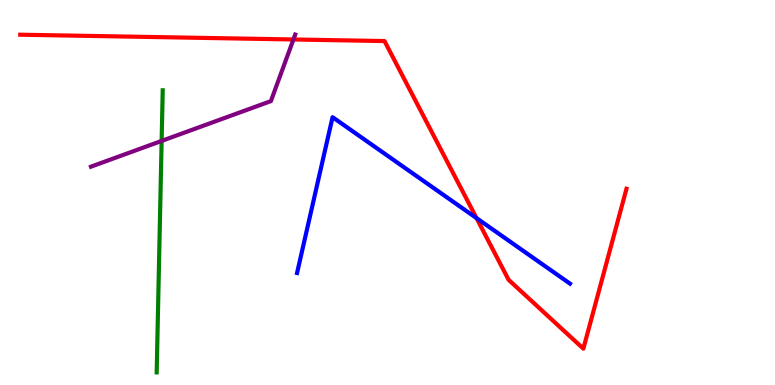[{'lines': ['blue', 'red'], 'intersections': [{'x': 6.15, 'y': 4.33}]}, {'lines': ['green', 'red'], 'intersections': []}, {'lines': ['purple', 'red'], 'intersections': [{'x': 3.79, 'y': 8.97}]}, {'lines': ['blue', 'green'], 'intersections': []}, {'lines': ['blue', 'purple'], 'intersections': []}, {'lines': ['green', 'purple'], 'intersections': [{'x': 2.09, 'y': 6.34}]}]